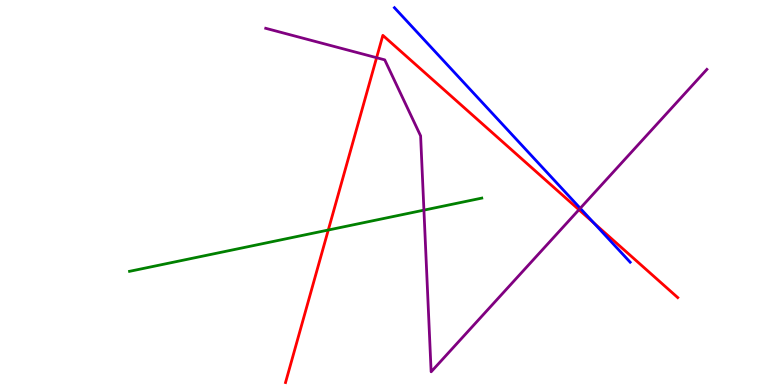[{'lines': ['blue', 'red'], 'intersections': [{'x': 7.66, 'y': 4.21}]}, {'lines': ['green', 'red'], 'intersections': [{'x': 4.24, 'y': 4.03}]}, {'lines': ['purple', 'red'], 'intersections': [{'x': 4.86, 'y': 8.5}, {'x': 7.47, 'y': 4.55}]}, {'lines': ['blue', 'green'], 'intersections': []}, {'lines': ['blue', 'purple'], 'intersections': [{'x': 7.49, 'y': 4.59}]}, {'lines': ['green', 'purple'], 'intersections': [{'x': 5.47, 'y': 4.54}]}]